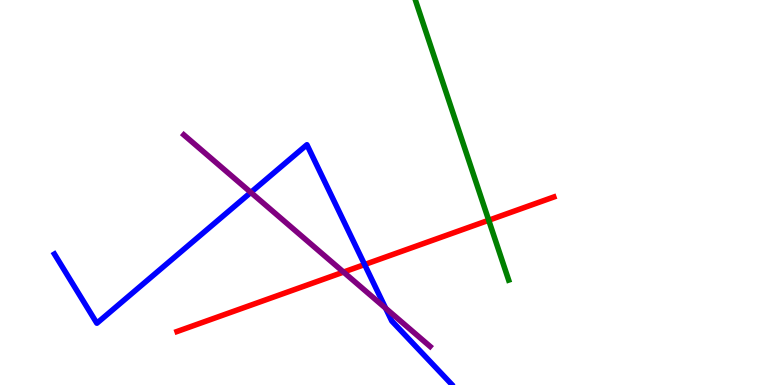[{'lines': ['blue', 'red'], 'intersections': [{'x': 4.7, 'y': 3.13}]}, {'lines': ['green', 'red'], 'intersections': [{'x': 6.31, 'y': 4.28}]}, {'lines': ['purple', 'red'], 'intersections': [{'x': 4.43, 'y': 2.93}]}, {'lines': ['blue', 'green'], 'intersections': []}, {'lines': ['blue', 'purple'], 'intersections': [{'x': 3.24, 'y': 5.0}, {'x': 4.98, 'y': 1.99}]}, {'lines': ['green', 'purple'], 'intersections': []}]